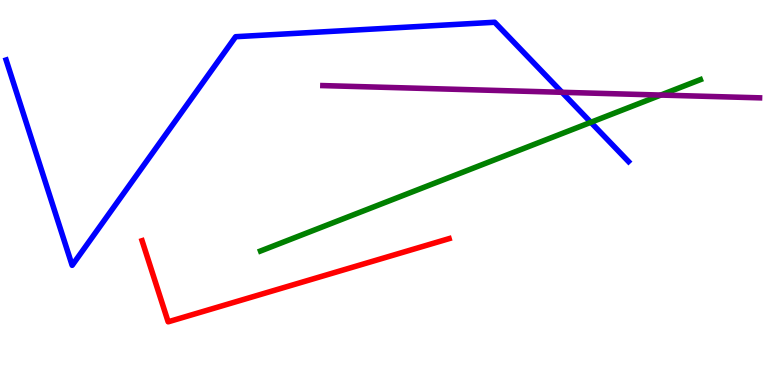[{'lines': ['blue', 'red'], 'intersections': []}, {'lines': ['green', 'red'], 'intersections': []}, {'lines': ['purple', 'red'], 'intersections': []}, {'lines': ['blue', 'green'], 'intersections': [{'x': 7.62, 'y': 6.82}]}, {'lines': ['blue', 'purple'], 'intersections': [{'x': 7.25, 'y': 7.6}]}, {'lines': ['green', 'purple'], 'intersections': [{'x': 8.53, 'y': 7.53}]}]